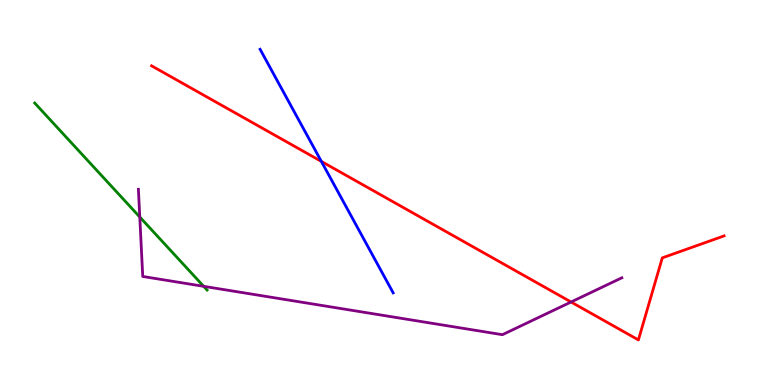[{'lines': ['blue', 'red'], 'intersections': [{'x': 4.15, 'y': 5.81}]}, {'lines': ['green', 'red'], 'intersections': []}, {'lines': ['purple', 'red'], 'intersections': [{'x': 7.37, 'y': 2.16}]}, {'lines': ['blue', 'green'], 'intersections': []}, {'lines': ['blue', 'purple'], 'intersections': []}, {'lines': ['green', 'purple'], 'intersections': [{'x': 1.8, 'y': 4.36}, {'x': 2.63, 'y': 2.56}]}]